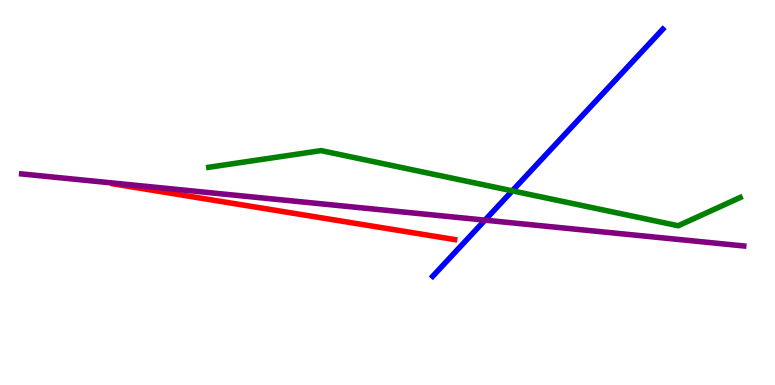[{'lines': ['blue', 'red'], 'intersections': []}, {'lines': ['green', 'red'], 'intersections': []}, {'lines': ['purple', 'red'], 'intersections': []}, {'lines': ['blue', 'green'], 'intersections': [{'x': 6.61, 'y': 5.04}]}, {'lines': ['blue', 'purple'], 'intersections': [{'x': 6.26, 'y': 4.28}]}, {'lines': ['green', 'purple'], 'intersections': []}]